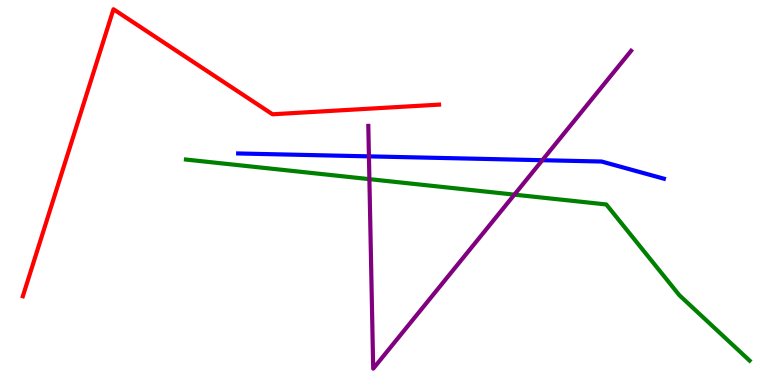[{'lines': ['blue', 'red'], 'intersections': []}, {'lines': ['green', 'red'], 'intersections': []}, {'lines': ['purple', 'red'], 'intersections': []}, {'lines': ['blue', 'green'], 'intersections': []}, {'lines': ['blue', 'purple'], 'intersections': [{'x': 4.76, 'y': 5.94}, {'x': 7.0, 'y': 5.84}]}, {'lines': ['green', 'purple'], 'intersections': [{'x': 4.77, 'y': 5.35}, {'x': 6.64, 'y': 4.94}]}]